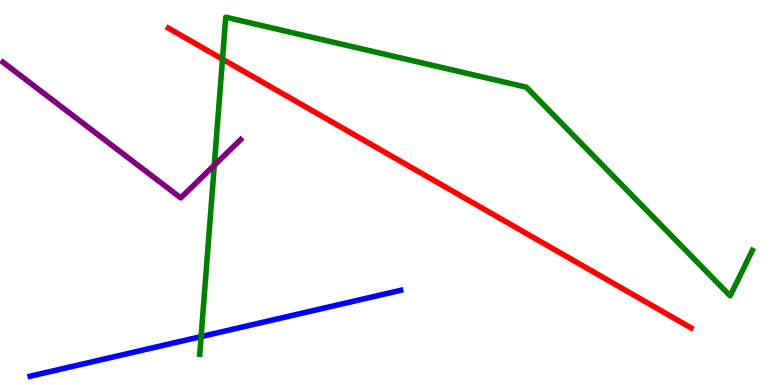[{'lines': ['blue', 'red'], 'intersections': []}, {'lines': ['green', 'red'], 'intersections': [{'x': 2.87, 'y': 8.46}]}, {'lines': ['purple', 'red'], 'intersections': []}, {'lines': ['blue', 'green'], 'intersections': [{'x': 2.6, 'y': 1.26}]}, {'lines': ['blue', 'purple'], 'intersections': []}, {'lines': ['green', 'purple'], 'intersections': [{'x': 2.77, 'y': 5.71}]}]